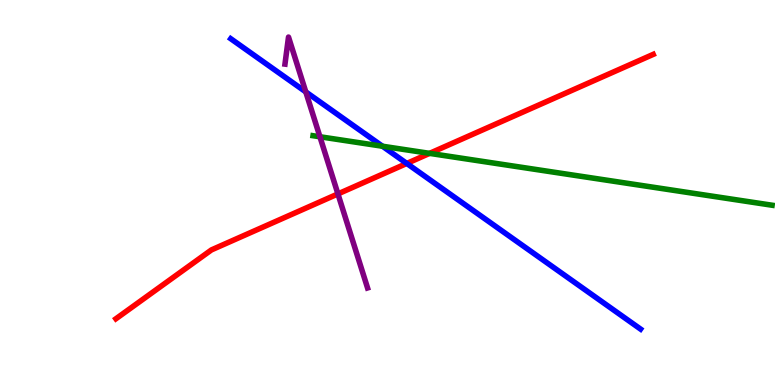[{'lines': ['blue', 'red'], 'intersections': [{'x': 5.25, 'y': 5.75}]}, {'lines': ['green', 'red'], 'intersections': [{'x': 5.54, 'y': 6.02}]}, {'lines': ['purple', 'red'], 'intersections': [{'x': 4.36, 'y': 4.96}]}, {'lines': ['blue', 'green'], 'intersections': [{'x': 4.94, 'y': 6.2}]}, {'lines': ['blue', 'purple'], 'intersections': [{'x': 3.95, 'y': 7.61}]}, {'lines': ['green', 'purple'], 'intersections': [{'x': 4.13, 'y': 6.45}]}]